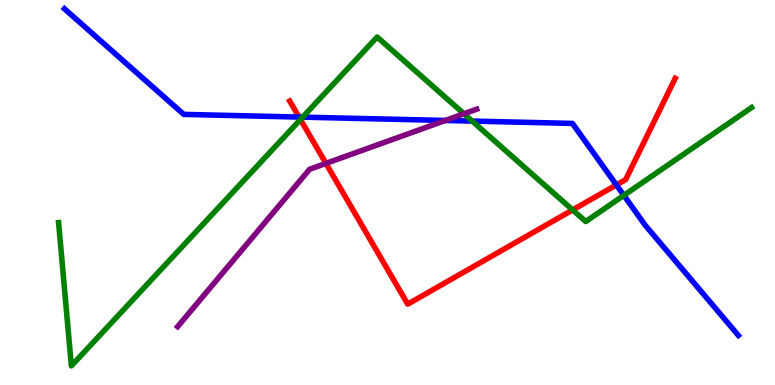[{'lines': ['blue', 'red'], 'intersections': [{'x': 3.86, 'y': 6.96}, {'x': 7.95, 'y': 5.2}]}, {'lines': ['green', 'red'], 'intersections': [{'x': 3.88, 'y': 6.9}, {'x': 7.39, 'y': 4.55}]}, {'lines': ['purple', 'red'], 'intersections': [{'x': 4.21, 'y': 5.76}]}, {'lines': ['blue', 'green'], 'intersections': [{'x': 3.91, 'y': 6.96}, {'x': 6.09, 'y': 6.85}, {'x': 8.05, 'y': 4.93}]}, {'lines': ['blue', 'purple'], 'intersections': [{'x': 5.75, 'y': 6.87}]}, {'lines': ['green', 'purple'], 'intersections': [{'x': 5.99, 'y': 7.04}]}]